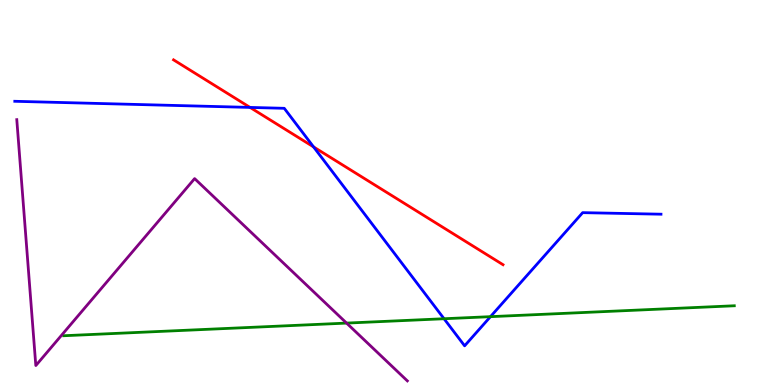[{'lines': ['blue', 'red'], 'intersections': [{'x': 3.23, 'y': 7.21}, {'x': 4.05, 'y': 6.18}]}, {'lines': ['green', 'red'], 'intersections': []}, {'lines': ['purple', 'red'], 'intersections': []}, {'lines': ['blue', 'green'], 'intersections': [{'x': 5.73, 'y': 1.72}, {'x': 6.33, 'y': 1.77}]}, {'lines': ['blue', 'purple'], 'intersections': []}, {'lines': ['green', 'purple'], 'intersections': [{'x': 4.47, 'y': 1.61}]}]